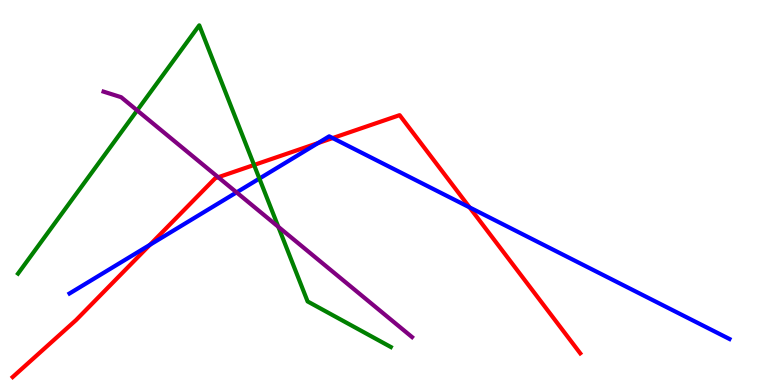[{'lines': ['blue', 'red'], 'intersections': [{'x': 1.93, 'y': 3.64}, {'x': 4.1, 'y': 6.28}, {'x': 4.29, 'y': 6.41}, {'x': 6.06, 'y': 4.61}]}, {'lines': ['green', 'red'], 'intersections': [{'x': 3.28, 'y': 5.72}]}, {'lines': ['purple', 'red'], 'intersections': [{'x': 2.82, 'y': 5.4}]}, {'lines': ['blue', 'green'], 'intersections': [{'x': 3.35, 'y': 5.36}]}, {'lines': ['blue', 'purple'], 'intersections': [{'x': 3.05, 'y': 5.0}]}, {'lines': ['green', 'purple'], 'intersections': [{'x': 1.77, 'y': 7.13}, {'x': 3.59, 'y': 4.11}]}]